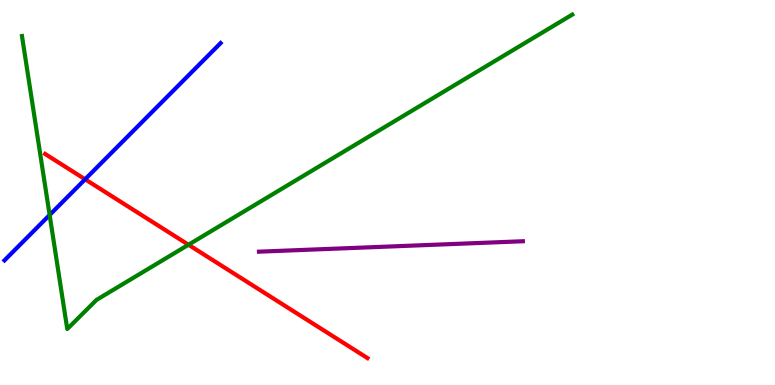[{'lines': ['blue', 'red'], 'intersections': [{'x': 1.1, 'y': 5.34}]}, {'lines': ['green', 'red'], 'intersections': [{'x': 2.43, 'y': 3.64}]}, {'lines': ['purple', 'red'], 'intersections': []}, {'lines': ['blue', 'green'], 'intersections': [{'x': 0.64, 'y': 4.42}]}, {'lines': ['blue', 'purple'], 'intersections': []}, {'lines': ['green', 'purple'], 'intersections': []}]